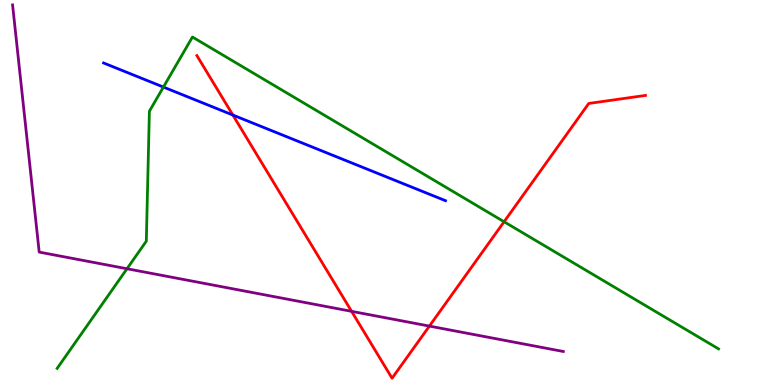[{'lines': ['blue', 'red'], 'intersections': [{'x': 3.0, 'y': 7.01}]}, {'lines': ['green', 'red'], 'intersections': [{'x': 6.5, 'y': 4.24}]}, {'lines': ['purple', 'red'], 'intersections': [{'x': 4.54, 'y': 1.91}, {'x': 5.54, 'y': 1.53}]}, {'lines': ['blue', 'green'], 'intersections': [{'x': 2.11, 'y': 7.74}]}, {'lines': ['blue', 'purple'], 'intersections': []}, {'lines': ['green', 'purple'], 'intersections': [{'x': 1.64, 'y': 3.02}]}]